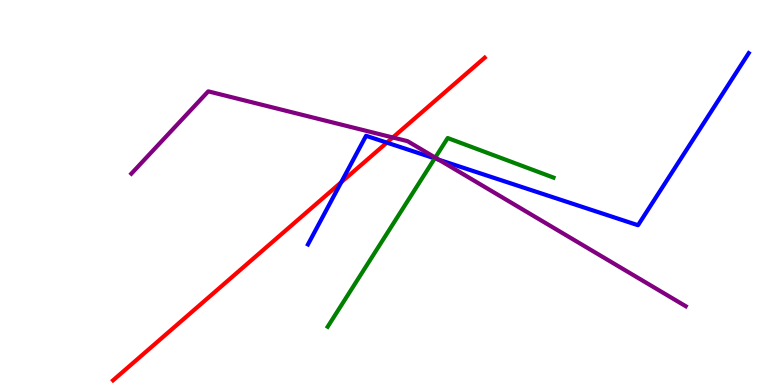[{'lines': ['blue', 'red'], 'intersections': [{'x': 4.4, 'y': 5.27}, {'x': 4.99, 'y': 6.3}]}, {'lines': ['green', 'red'], 'intersections': []}, {'lines': ['purple', 'red'], 'intersections': [{'x': 5.07, 'y': 6.43}]}, {'lines': ['blue', 'green'], 'intersections': [{'x': 5.61, 'y': 5.89}]}, {'lines': ['blue', 'purple'], 'intersections': [{'x': 5.66, 'y': 5.85}]}, {'lines': ['green', 'purple'], 'intersections': [{'x': 5.62, 'y': 5.91}]}]